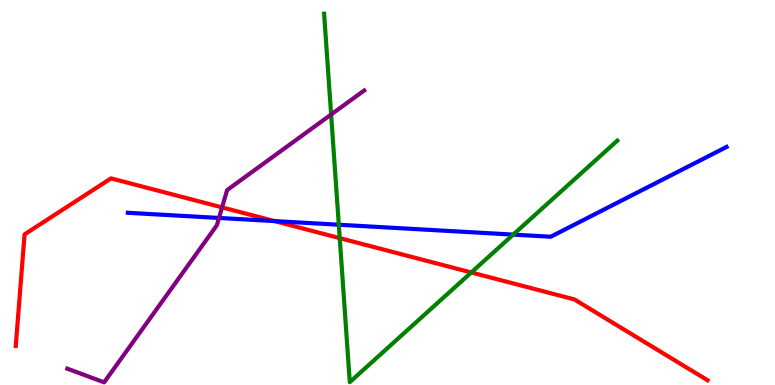[{'lines': ['blue', 'red'], 'intersections': [{'x': 3.54, 'y': 4.26}]}, {'lines': ['green', 'red'], 'intersections': [{'x': 4.38, 'y': 3.81}, {'x': 6.08, 'y': 2.92}]}, {'lines': ['purple', 'red'], 'intersections': [{'x': 2.87, 'y': 4.61}]}, {'lines': ['blue', 'green'], 'intersections': [{'x': 4.37, 'y': 4.16}, {'x': 6.62, 'y': 3.91}]}, {'lines': ['blue', 'purple'], 'intersections': [{'x': 2.83, 'y': 4.34}]}, {'lines': ['green', 'purple'], 'intersections': [{'x': 4.27, 'y': 7.03}]}]